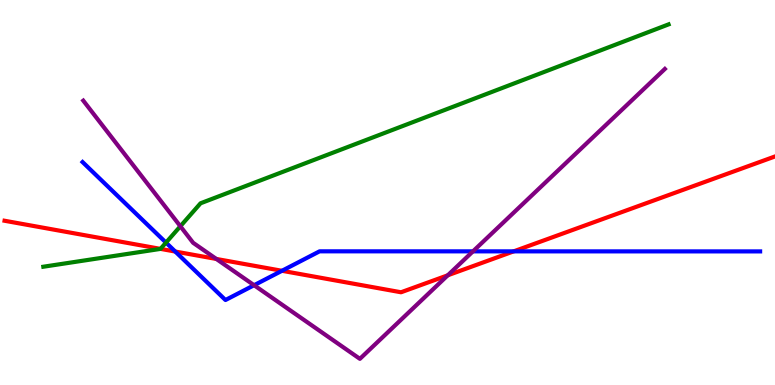[{'lines': ['blue', 'red'], 'intersections': [{'x': 2.26, 'y': 3.47}, {'x': 3.64, 'y': 2.97}, {'x': 6.63, 'y': 3.47}]}, {'lines': ['green', 'red'], 'intersections': [{'x': 2.07, 'y': 3.54}]}, {'lines': ['purple', 'red'], 'intersections': [{'x': 2.79, 'y': 3.27}, {'x': 5.78, 'y': 2.85}]}, {'lines': ['blue', 'green'], 'intersections': [{'x': 2.14, 'y': 3.7}]}, {'lines': ['blue', 'purple'], 'intersections': [{'x': 3.28, 'y': 2.59}, {'x': 6.1, 'y': 3.47}]}, {'lines': ['green', 'purple'], 'intersections': [{'x': 2.33, 'y': 4.12}]}]